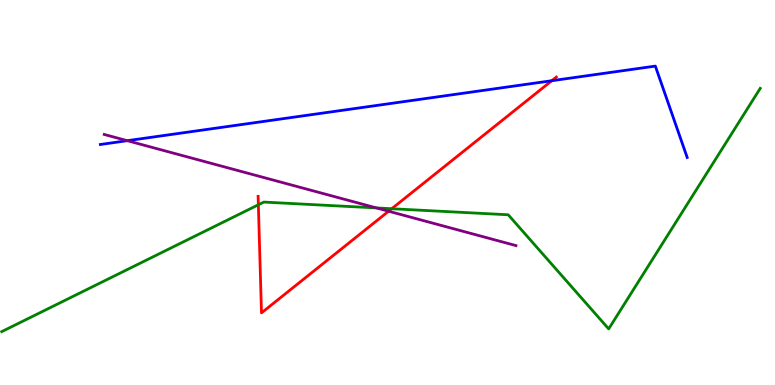[{'lines': ['blue', 'red'], 'intersections': [{'x': 7.12, 'y': 7.9}]}, {'lines': ['green', 'red'], 'intersections': [{'x': 3.33, 'y': 4.68}, {'x': 5.05, 'y': 4.58}]}, {'lines': ['purple', 'red'], 'intersections': [{'x': 5.01, 'y': 4.51}]}, {'lines': ['blue', 'green'], 'intersections': []}, {'lines': ['blue', 'purple'], 'intersections': [{'x': 1.64, 'y': 6.35}]}, {'lines': ['green', 'purple'], 'intersections': [{'x': 4.86, 'y': 4.6}]}]